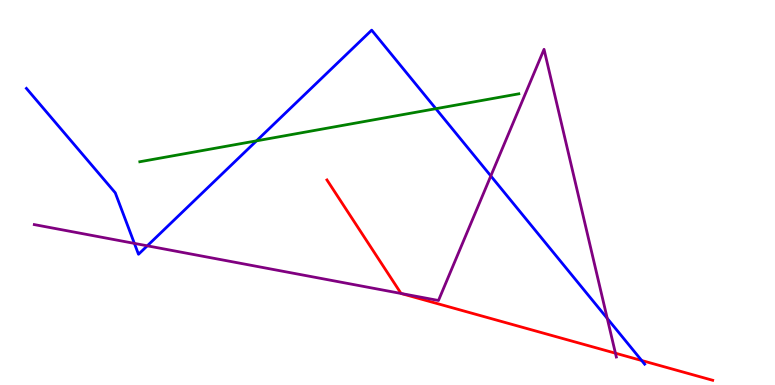[{'lines': ['blue', 'red'], 'intersections': [{'x': 8.28, 'y': 0.636}]}, {'lines': ['green', 'red'], 'intersections': []}, {'lines': ['purple', 'red'], 'intersections': [{'x': 5.18, 'y': 2.38}, {'x': 7.94, 'y': 0.826}]}, {'lines': ['blue', 'green'], 'intersections': [{'x': 3.31, 'y': 6.34}, {'x': 5.62, 'y': 7.18}]}, {'lines': ['blue', 'purple'], 'intersections': [{'x': 1.73, 'y': 3.68}, {'x': 1.9, 'y': 3.62}, {'x': 6.33, 'y': 5.43}, {'x': 7.84, 'y': 1.73}]}, {'lines': ['green', 'purple'], 'intersections': []}]